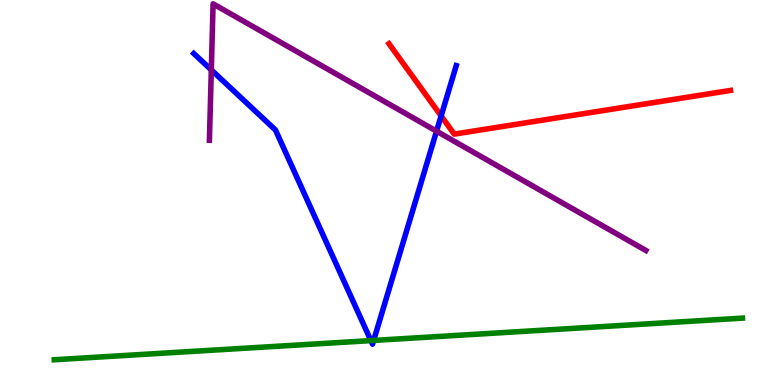[{'lines': ['blue', 'red'], 'intersections': [{'x': 5.69, 'y': 6.99}]}, {'lines': ['green', 'red'], 'intersections': []}, {'lines': ['purple', 'red'], 'intersections': []}, {'lines': ['blue', 'green'], 'intersections': [{'x': 4.79, 'y': 1.15}, {'x': 4.82, 'y': 1.16}]}, {'lines': ['blue', 'purple'], 'intersections': [{'x': 2.73, 'y': 8.18}, {'x': 5.63, 'y': 6.59}]}, {'lines': ['green', 'purple'], 'intersections': []}]